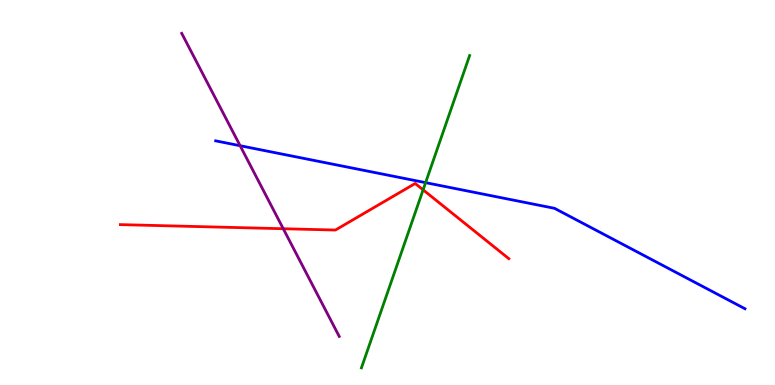[{'lines': ['blue', 'red'], 'intersections': []}, {'lines': ['green', 'red'], 'intersections': [{'x': 5.46, 'y': 5.07}]}, {'lines': ['purple', 'red'], 'intersections': [{'x': 3.66, 'y': 4.06}]}, {'lines': ['blue', 'green'], 'intersections': [{'x': 5.49, 'y': 5.26}]}, {'lines': ['blue', 'purple'], 'intersections': [{'x': 3.1, 'y': 6.22}]}, {'lines': ['green', 'purple'], 'intersections': []}]